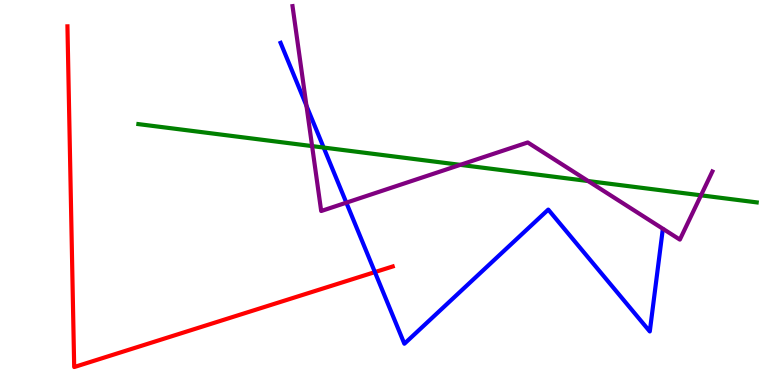[{'lines': ['blue', 'red'], 'intersections': [{'x': 4.84, 'y': 2.93}]}, {'lines': ['green', 'red'], 'intersections': []}, {'lines': ['purple', 'red'], 'intersections': []}, {'lines': ['blue', 'green'], 'intersections': [{'x': 4.18, 'y': 6.17}]}, {'lines': ['blue', 'purple'], 'intersections': [{'x': 3.95, 'y': 7.25}, {'x': 4.47, 'y': 4.74}]}, {'lines': ['green', 'purple'], 'intersections': [{'x': 4.03, 'y': 6.21}, {'x': 5.94, 'y': 5.72}, {'x': 7.59, 'y': 5.3}, {'x': 9.05, 'y': 4.93}]}]